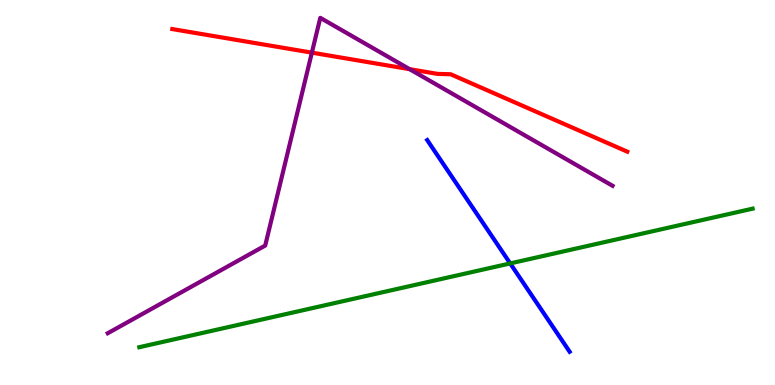[{'lines': ['blue', 'red'], 'intersections': []}, {'lines': ['green', 'red'], 'intersections': []}, {'lines': ['purple', 'red'], 'intersections': [{'x': 4.02, 'y': 8.63}, {'x': 5.29, 'y': 8.2}]}, {'lines': ['blue', 'green'], 'intersections': [{'x': 6.58, 'y': 3.16}]}, {'lines': ['blue', 'purple'], 'intersections': []}, {'lines': ['green', 'purple'], 'intersections': []}]